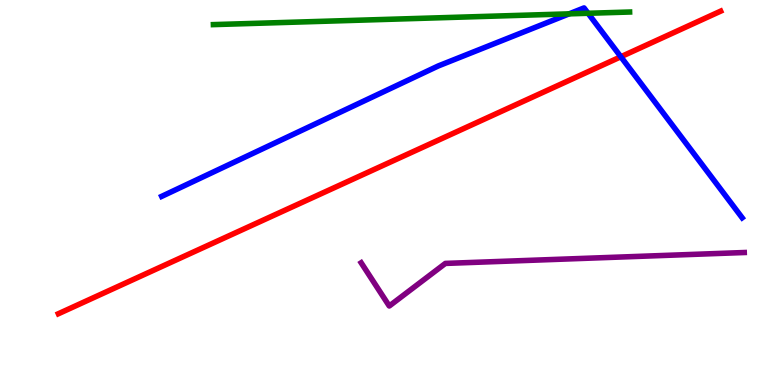[{'lines': ['blue', 'red'], 'intersections': [{'x': 8.01, 'y': 8.53}]}, {'lines': ['green', 'red'], 'intersections': []}, {'lines': ['purple', 'red'], 'intersections': []}, {'lines': ['blue', 'green'], 'intersections': [{'x': 7.34, 'y': 9.64}, {'x': 7.59, 'y': 9.66}]}, {'lines': ['blue', 'purple'], 'intersections': []}, {'lines': ['green', 'purple'], 'intersections': []}]